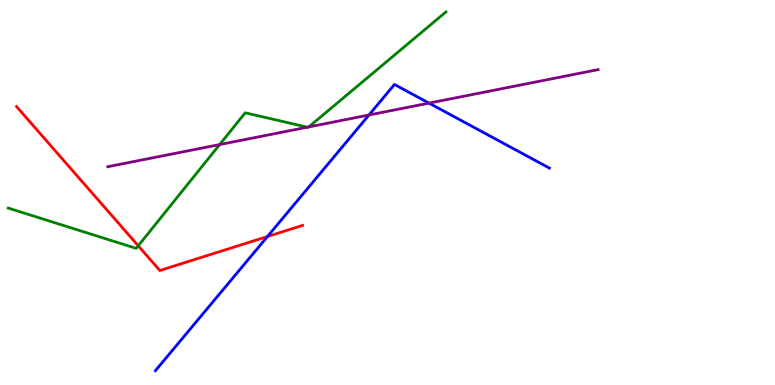[{'lines': ['blue', 'red'], 'intersections': [{'x': 3.45, 'y': 3.86}]}, {'lines': ['green', 'red'], 'intersections': [{'x': 1.78, 'y': 3.62}]}, {'lines': ['purple', 'red'], 'intersections': []}, {'lines': ['blue', 'green'], 'intersections': []}, {'lines': ['blue', 'purple'], 'intersections': [{'x': 4.76, 'y': 7.01}, {'x': 5.54, 'y': 7.32}]}, {'lines': ['green', 'purple'], 'intersections': [{'x': 2.83, 'y': 6.25}, {'x': 3.97, 'y': 6.7}, {'x': 3.98, 'y': 6.7}]}]